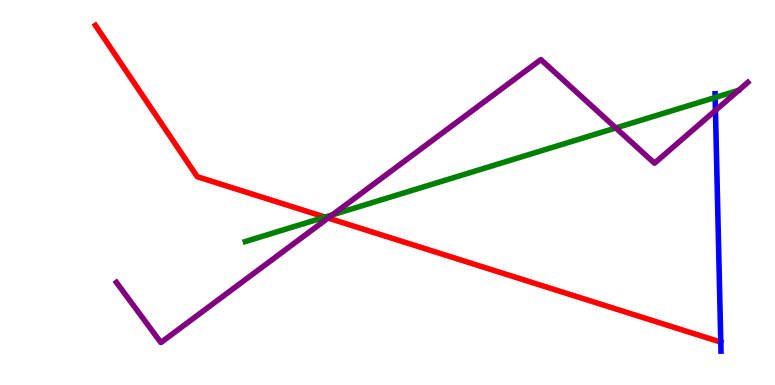[{'lines': ['blue', 'red'], 'intersections': [{'x': 9.3, 'y': 1.11}]}, {'lines': ['green', 'red'], 'intersections': [{'x': 4.19, 'y': 4.36}]}, {'lines': ['purple', 'red'], 'intersections': [{'x': 4.23, 'y': 4.34}]}, {'lines': ['blue', 'green'], 'intersections': [{'x': 9.23, 'y': 7.47}]}, {'lines': ['blue', 'purple'], 'intersections': [{'x': 9.23, 'y': 7.13}]}, {'lines': ['green', 'purple'], 'intersections': [{'x': 4.29, 'y': 4.42}, {'x': 7.95, 'y': 6.68}]}]